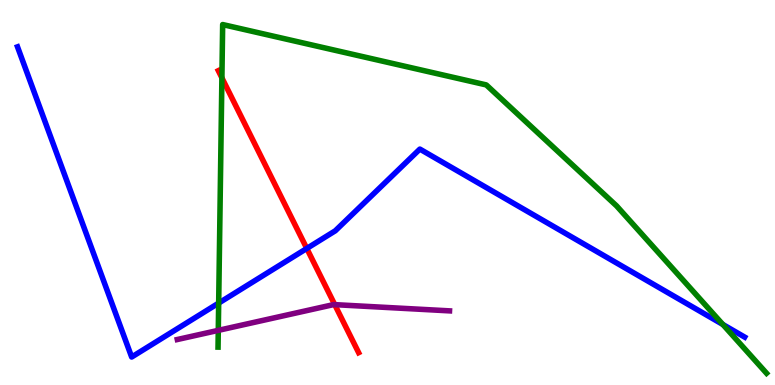[{'lines': ['blue', 'red'], 'intersections': [{'x': 3.96, 'y': 3.55}]}, {'lines': ['green', 'red'], 'intersections': [{'x': 2.86, 'y': 7.98}]}, {'lines': ['purple', 'red'], 'intersections': [{'x': 4.32, 'y': 2.09}]}, {'lines': ['blue', 'green'], 'intersections': [{'x': 2.82, 'y': 2.13}, {'x': 9.33, 'y': 1.57}]}, {'lines': ['blue', 'purple'], 'intersections': []}, {'lines': ['green', 'purple'], 'intersections': [{'x': 2.82, 'y': 1.42}]}]